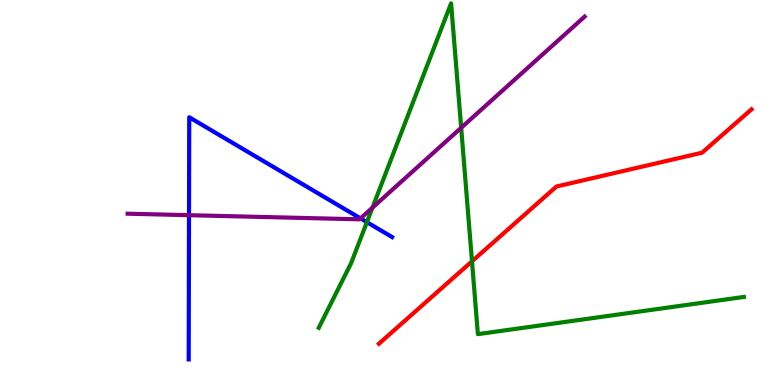[{'lines': ['blue', 'red'], 'intersections': []}, {'lines': ['green', 'red'], 'intersections': [{'x': 6.09, 'y': 3.21}]}, {'lines': ['purple', 'red'], 'intersections': []}, {'lines': ['blue', 'green'], 'intersections': [{'x': 4.73, 'y': 4.23}]}, {'lines': ['blue', 'purple'], 'intersections': [{'x': 2.44, 'y': 4.41}, {'x': 4.65, 'y': 4.33}]}, {'lines': ['green', 'purple'], 'intersections': [{'x': 4.81, 'y': 4.61}, {'x': 5.95, 'y': 6.68}]}]